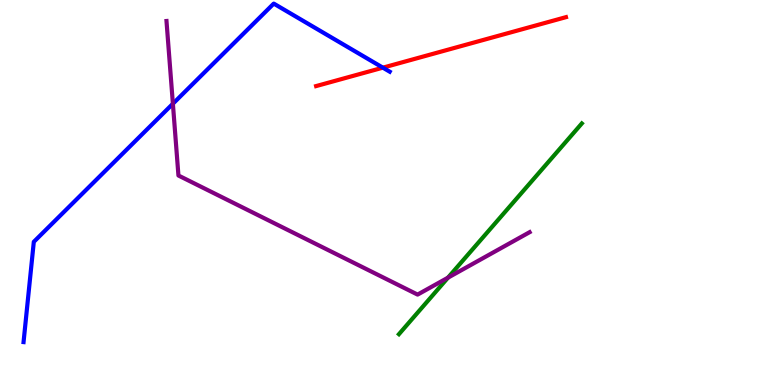[{'lines': ['blue', 'red'], 'intersections': [{'x': 4.94, 'y': 8.24}]}, {'lines': ['green', 'red'], 'intersections': []}, {'lines': ['purple', 'red'], 'intersections': []}, {'lines': ['blue', 'green'], 'intersections': []}, {'lines': ['blue', 'purple'], 'intersections': [{'x': 2.23, 'y': 7.31}]}, {'lines': ['green', 'purple'], 'intersections': [{'x': 5.78, 'y': 2.79}]}]